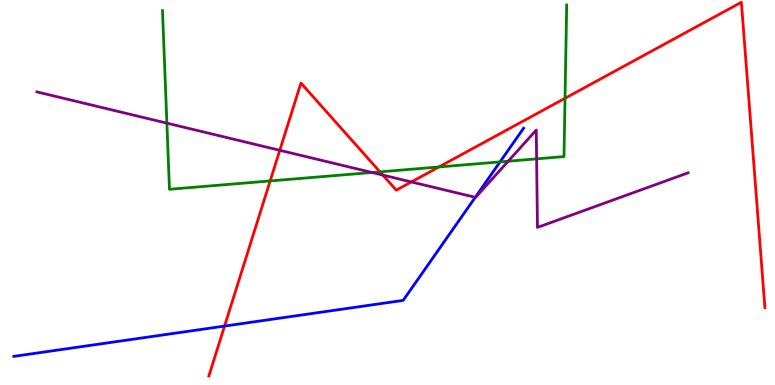[{'lines': ['blue', 'red'], 'intersections': [{'x': 2.9, 'y': 1.53}]}, {'lines': ['green', 'red'], 'intersections': [{'x': 3.49, 'y': 5.3}, {'x': 4.9, 'y': 5.54}, {'x': 5.66, 'y': 5.66}, {'x': 7.29, 'y': 7.45}]}, {'lines': ['purple', 'red'], 'intersections': [{'x': 3.61, 'y': 6.1}, {'x': 4.94, 'y': 5.45}, {'x': 5.31, 'y': 5.27}]}, {'lines': ['blue', 'green'], 'intersections': [{'x': 6.45, 'y': 5.8}]}, {'lines': ['blue', 'purple'], 'intersections': [{'x': 6.13, 'y': 4.87}]}, {'lines': ['green', 'purple'], 'intersections': [{'x': 2.15, 'y': 6.8}, {'x': 4.8, 'y': 5.52}, {'x': 6.56, 'y': 5.81}, {'x': 6.92, 'y': 5.87}]}]